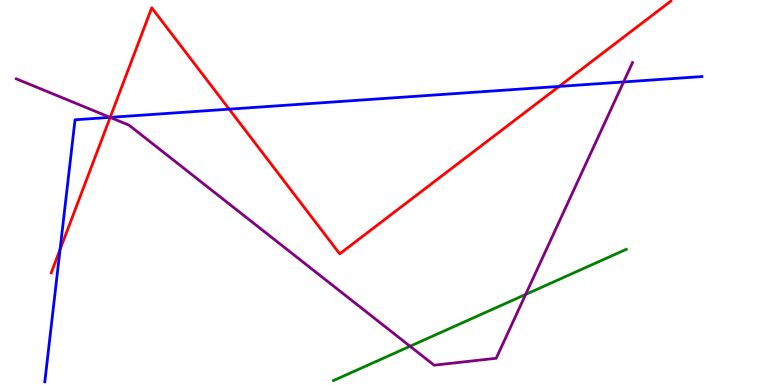[{'lines': ['blue', 'red'], 'intersections': [{'x': 0.775, 'y': 3.52}, {'x': 1.42, 'y': 6.95}, {'x': 2.96, 'y': 7.16}, {'x': 7.21, 'y': 7.76}]}, {'lines': ['green', 'red'], 'intersections': []}, {'lines': ['purple', 'red'], 'intersections': [{'x': 1.42, 'y': 6.95}]}, {'lines': ['blue', 'green'], 'intersections': []}, {'lines': ['blue', 'purple'], 'intersections': [{'x': 1.42, 'y': 6.95}, {'x': 8.05, 'y': 7.87}]}, {'lines': ['green', 'purple'], 'intersections': [{'x': 5.29, 'y': 1.01}, {'x': 6.78, 'y': 2.35}]}]